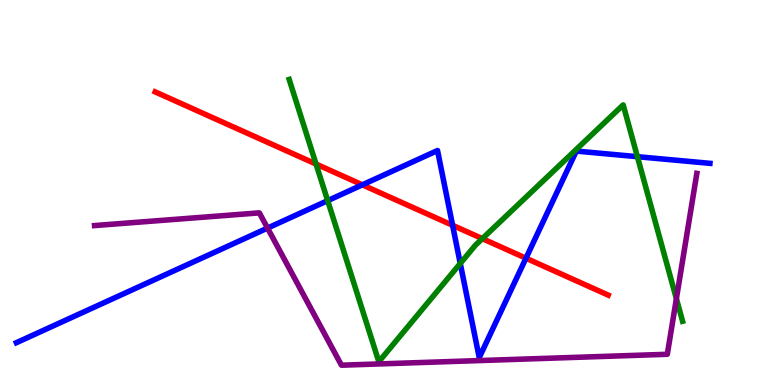[{'lines': ['blue', 'red'], 'intersections': [{'x': 4.68, 'y': 5.2}, {'x': 5.84, 'y': 4.15}, {'x': 6.79, 'y': 3.29}]}, {'lines': ['green', 'red'], 'intersections': [{'x': 4.08, 'y': 5.74}, {'x': 6.22, 'y': 3.8}]}, {'lines': ['purple', 'red'], 'intersections': []}, {'lines': ['blue', 'green'], 'intersections': [{'x': 4.23, 'y': 4.79}, {'x': 5.94, 'y': 3.16}, {'x': 8.22, 'y': 5.93}]}, {'lines': ['blue', 'purple'], 'intersections': [{'x': 3.45, 'y': 4.08}]}, {'lines': ['green', 'purple'], 'intersections': [{'x': 8.73, 'y': 2.24}]}]